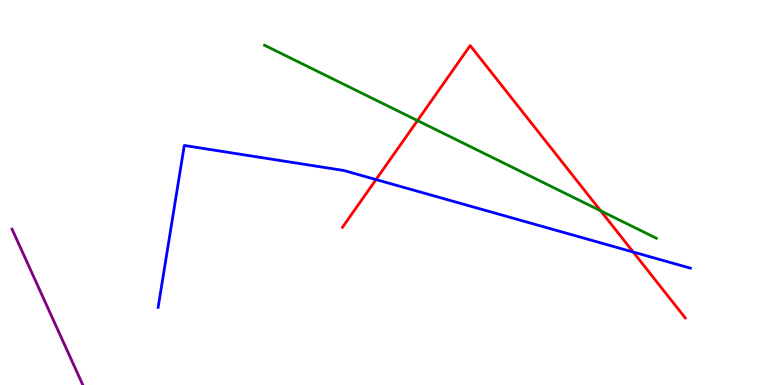[{'lines': ['blue', 'red'], 'intersections': [{'x': 4.85, 'y': 5.34}, {'x': 8.17, 'y': 3.45}]}, {'lines': ['green', 'red'], 'intersections': [{'x': 5.39, 'y': 6.87}, {'x': 7.75, 'y': 4.52}]}, {'lines': ['purple', 'red'], 'intersections': []}, {'lines': ['blue', 'green'], 'intersections': []}, {'lines': ['blue', 'purple'], 'intersections': []}, {'lines': ['green', 'purple'], 'intersections': []}]